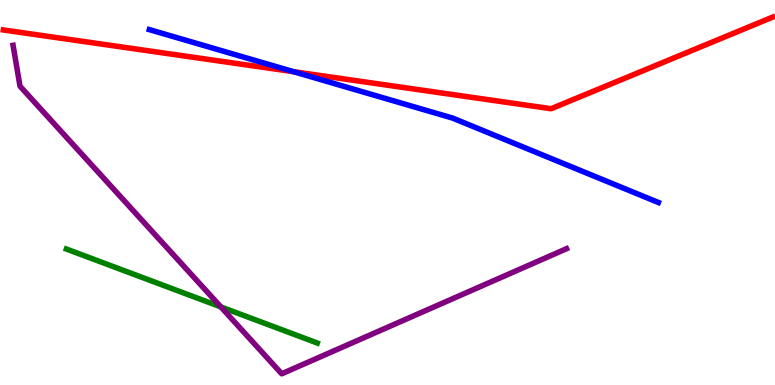[{'lines': ['blue', 'red'], 'intersections': [{'x': 3.79, 'y': 8.14}]}, {'lines': ['green', 'red'], 'intersections': []}, {'lines': ['purple', 'red'], 'intersections': []}, {'lines': ['blue', 'green'], 'intersections': []}, {'lines': ['blue', 'purple'], 'intersections': []}, {'lines': ['green', 'purple'], 'intersections': [{'x': 2.85, 'y': 2.03}]}]